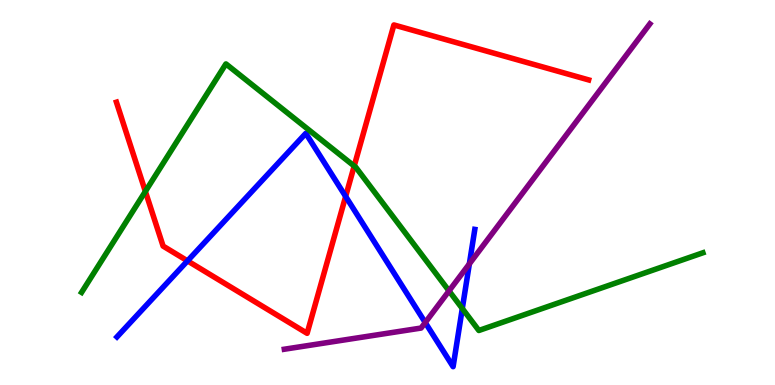[{'lines': ['blue', 'red'], 'intersections': [{'x': 2.42, 'y': 3.22}, {'x': 4.46, 'y': 4.9}]}, {'lines': ['green', 'red'], 'intersections': [{'x': 1.88, 'y': 5.03}, {'x': 4.57, 'y': 5.69}]}, {'lines': ['purple', 'red'], 'intersections': []}, {'lines': ['blue', 'green'], 'intersections': [{'x': 5.97, 'y': 1.99}]}, {'lines': ['blue', 'purple'], 'intersections': [{'x': 5.49, 'y': 1.62}, {'x': 6.06, 'y': 3.15}]}, {'lines': ['green', 'purple'], 'intersections': [{'x': 5.79, 'y': 2.44}]}]